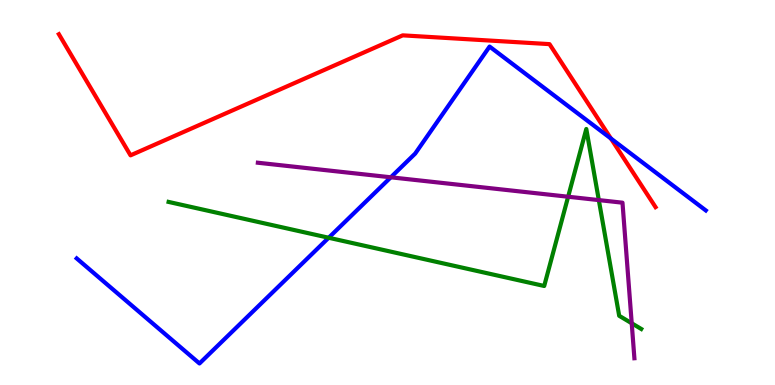[{'lines': ['blue', 'red'], 'intersections': [{'x': 7.88, 'y': 6.4}]}, {'lines': ['green', 'red'], 'intersections': []}, {'lines': ['purple', 'red'], 'intersections': []}, {'lines': ['blue', 'green'], 'intersections': [{'x': 4.24, 'y': 3.82}]}, {'lines': ['blue', 'purple'], 'intersections': [{'x': 5.04, 'y': 5.39}]}, {'lines': ['green', 'purple'], 'intersections': [{'x': 7.33, 'y': 4.89}, {'x': 7.73, 'y': 4.8}, {'x': 8.15, 'y': 1.6}]}]